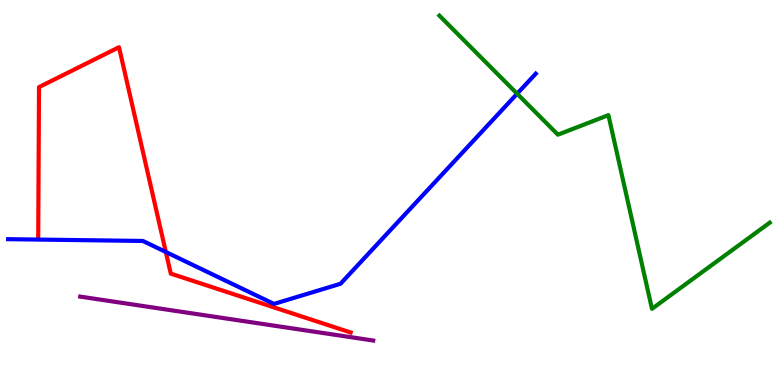[{'lines': ['blue', 'red'], 'intersections': [{'x': 2.14, 'y': 3.45}]}, {'lines': ['green', 'red'], 'intersections': []}, {'lines': ['purple', 'red'], 'intersections': []}, {'lines': ['blue', 'green'], 'intersections': [{'x': 6.67, 'y': 7.57}]}, {'lines': ['blue', 'purple'], 'intersections': []}, {'lines': ['green', 'purple'], 'intersections': []}]